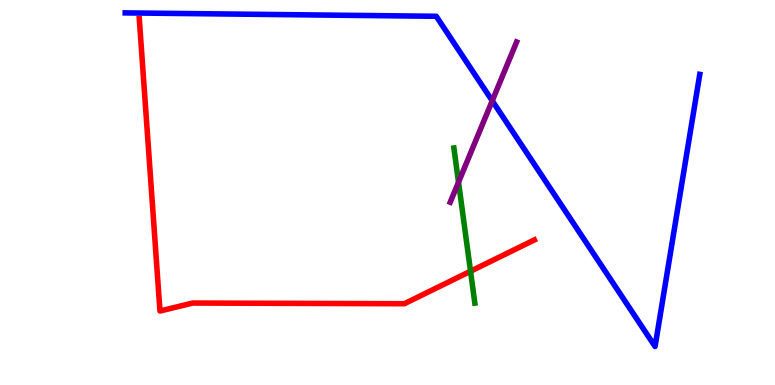[{'lines': ['blue', 'red'], 'intersections': []}, {'lines': ['green', 'red'], 'intersections': [{'x': 6.07, 'y': 2.95}]}, {'lines': ['purple', 'red'], 'intersections': []}, {'lines': ['blue', 'green'], 'intersections': []}, {'lines': ['blue', 'purple'], 'intersections': [{'x': 6.35, 'y': 7.38}]}, {'lines': ['green', 'purple'], 'intersections': [{'x': 5.92, 'y': 5.27}]}]